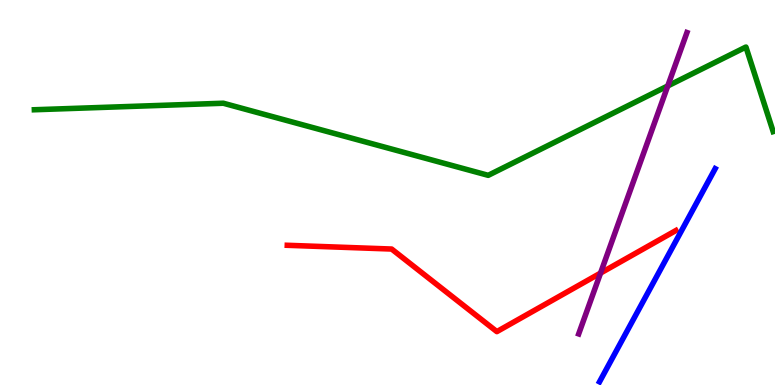[{'lines': ['blue', 'red'], 'intersections': []}, {'lines': ['green', 'red'], 'intersections': []}, {'lines': ['purple', 'red'], 'intersections': [{'x': 7.75, 'y': 2.91}]}, {'lines': ['blue', 'green'], 'intersections': []}, {'lines': ['blue', 'purple'], 'intersections': []}, {'lines': ['green', 'purple'], 'intersections': [{'x': 8.62, 'y': 7.77}]}]